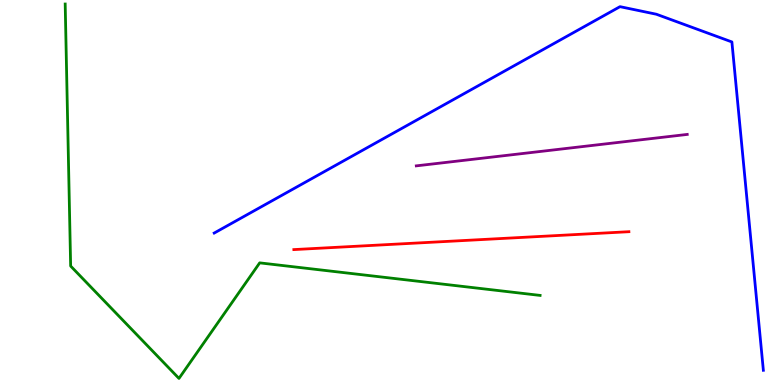[{'lines': ['blue', 'red'], 'intersections': []}, {'lines': ['green', 'red'], 'intersections': []}, {'lines': ['purple', 'red'], 'intersections': []}, {'lines': ['blue', 'green'], 'intersections': []}, {'lines': ['blue', 'purple'], 'intersections': []}, {'lines': ['green', 'purple'], 'intersections': []}]